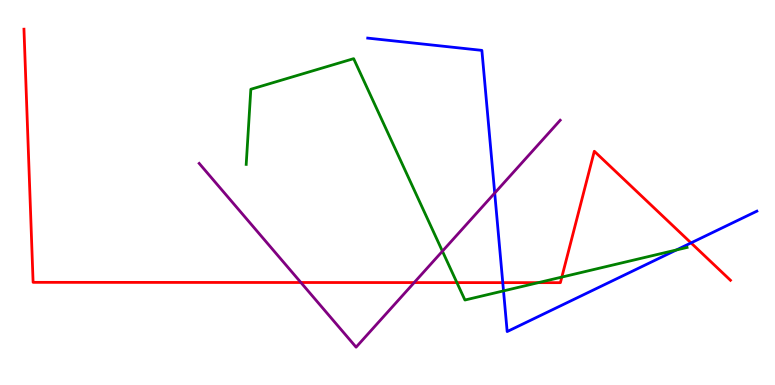[{'lines': ['blue', 'red'], 'intersections': [{'x': 6.49, 'y': 2.66}, {'x': 8.92, 'y': 3.69}]}, {'lines': ['green', 'red'], 'intersections': [{'x': 5.9, 'y': 2.66}, {'x': 6.95, 'y': 2.66}, {'x': 7.25, 'y': 2.8}]}, {'lines': ['purple', 'red'], 'intersections': [{'x': 3.88, 'y': 2.66}, {'x': 5.34, 'y': 2.66}]}, {'lines': ['blue', 'green'], 'intersections': [{'x': 6.5, 'y': 2.44}, {'x': 8.73, 'y': 3.51}]}, {'lines': ['blue', 'purple'], 'intersections': [{'x': 6.38, 'y': 4.99}]}, {'lines': ['green', 'purple'], 'intersections': [{'x': 5.71, 'y': 3.48}]}]